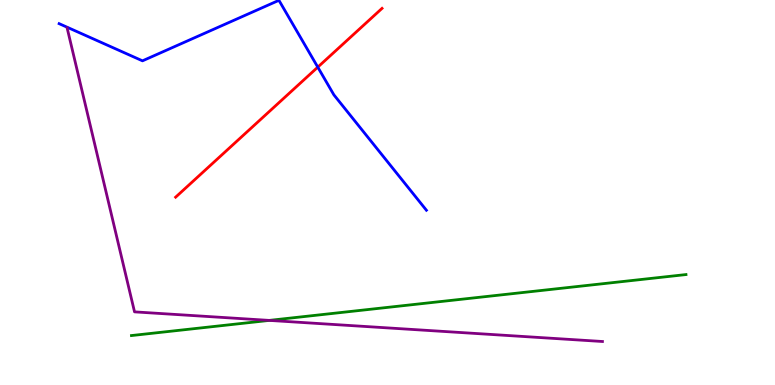[{'lines': ['blue', 'red'], 'intersections': [{'x': 4.1, 'y': 8.26}]}, {'lines': ['green', 'red'], 'intersections': []}, {'lines': ['purple', 'red'], 'intersections': []}, {'lines': ['blue', 'green'], 'intersections': []}, {'lines': ['blue', 'purple'], 'intersections': []}, {'lines': ['green', 'purple'], 'intersections': [{'x': 3.47, 'y': 1.68}]}]